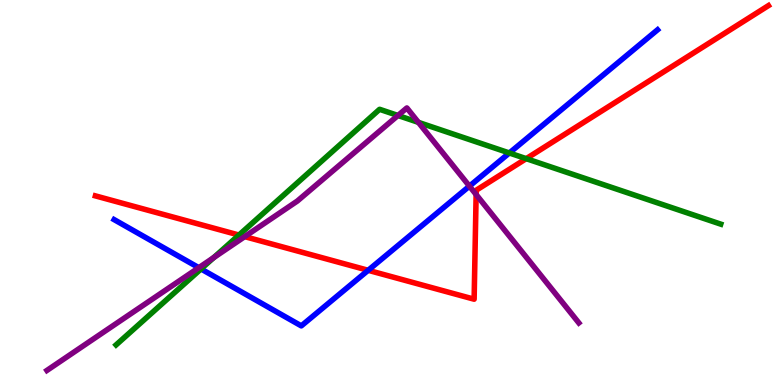[{'lines': ['blue', 'red'], 'intersections': [{'x': 4.75, 'y': 2.98}]}, {'lines': ['green', 'red'], 'intersections': [{'x': 3.08, 'y': 3.89}, {'x': 6.79, 'y': 5.88}]}, {'lines': ['purple', 'red'], 'intersections': [{'x': 3.16, 'y': 3.85}, {'x': 6.14, 'y': 4.95}]}, {'lines': ['blue', 'green'], 'intersections': [{'x': 2.59, 'y': 3.01}, {'x': 6.57, 'y': 6.03}]}, {'lines': ['blue', 'purple'], 'intersections': [{'x': 2.57, 'y': 3.05}, {'x': 6.06, 'y': 5.17}]}, {'lines': ['green', 'purple'], 'intersections': [{'x': 2.76, 'y': 3.31}, {'x': 5.14, 'y': 7.0}, {'x': 5.4, 'y': 6.82}]}]